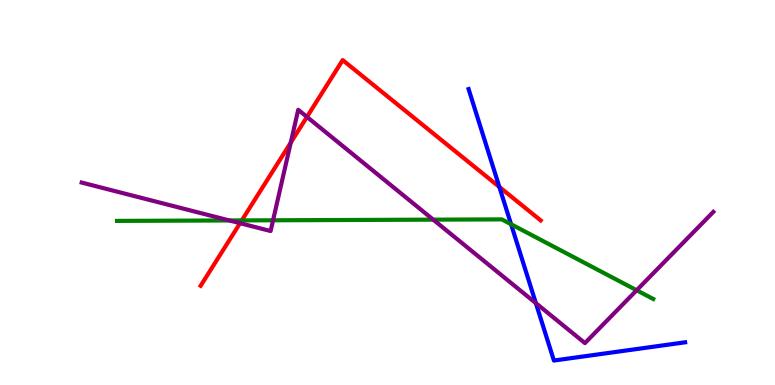[{'lines': ['blue', 'red'], 'intersections': [{'x': 6.44, 'y': 5.14}]}, {'lines': ['green', 'red'], 'intersections': [{'x': 3.12, 'y': 4.28}]}, {'lines': ['purple', 'red'], 'intersections': [{'x': 3.1, 'y': 4.2}, {'x': 3.75, 'y': 6.3}, {'x': 3.96, 'y': 6.96}]}, {'lines': ['blue', 'green'], 'intersections': [{'x': 6.59, 'y': 4.18}]}, {'lines': ['blue', 'purple'], 'intersections': [{'x': 6.91, 'y': 2.13}]}, {'lines': ['green', 'purple'], 'intersections': [{'x': 2.96, 'y': 4.27}, {'x': 3.52, 'y': 4.28}, {'x': 5.59, 'y': 4.29}, {'x': 8.21, 'y': 2.46}]}]